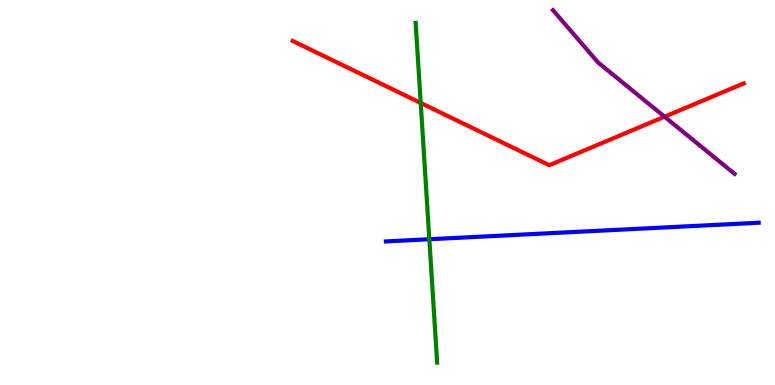[{'lines': ['blue', 'red'], 'intersections': []}, {'lines': ['green', 'red'], 'intersections': [{'x': 5.43, 'y': 7.33}]}, {'lines': ['purple', 'red'], 'intersections': [{'x': 8.57, 'y': 6.97}]}, {'lines': ['blue', 'green'], 'intersections': [{'x': 5.54, 'y': 3.79}]}, {'lines': ['blue', 'purple'], 'intersections': []}, {'lines': ['green', 'purple'], 'intersections': []}]